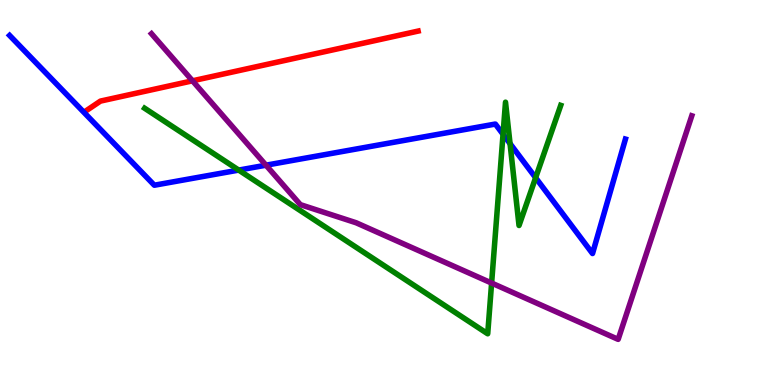[{'lines': ['blue', 'red'], 'intersections': []}, {'lines': ['green', 'red'], 'intersections': []}, {'lines': ['purple', 'red'], 'intersections': [{'x': 2.48, 'y': 7.9}]}, {'lines': ['blue', 'green'], 'intersections': [{'x': 3.08, 'y': 5.58}, {'x': 6.49, 'y': 6.51}, {'x': 6.58, 'y': 6.27}, {'x': 6.91, 'y': 5.38}]}, {'lines': ['blue', 'purple'], 'intersections': [{'x': 3.43, 'y': 5.71}]}, {'lines': ['green', 'purple'], 'intersections': [{'x': 6.34, 'y': 2.65}]}]